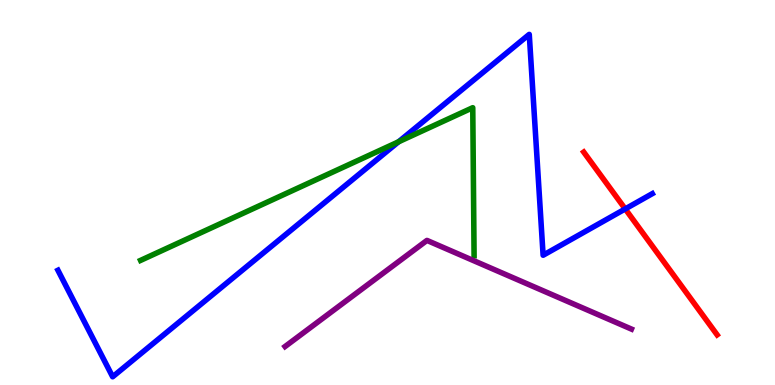[{'lines': ['blue', 'red'], 'intersections': [{'x': 8.07, 'y': 4.57}]}, {'lines': ['green', 'red'], 'intersections': []}, {'lines': ['purple', 'red'], 'intersections': []}, {'lines': ['blue', 'green'], 'intersections': [{'x': 5.14, 'y': 6.32}]}, {'lines': ['blue', 'purple'], 'intersections': []}, {'lines': ['green', 'purple'], 'intersections': []}]